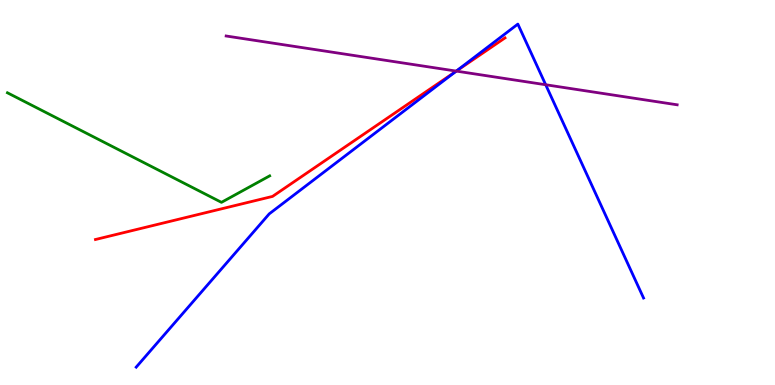[{'lines': ['blue', 'red'], 'intersections': [{'x': 5.88, 'y': 8.15}]}, {'lines': ['green', 'red'], 'intersections': []}, {'lines': ['purple', 'red'], 'intersections': [{'x': 5.89, 'y': 8.15}]}, {'lines': ['blue', 'green'], 'intersections': []}, {'lines': ['blue', 'purple'], 'intersections': [{'x': 5.89, 'y': 8.15}, {'x': 7.04, 'y': 7.8}]}, {'lines': ['green', 'purple'], 'intersections': []}]